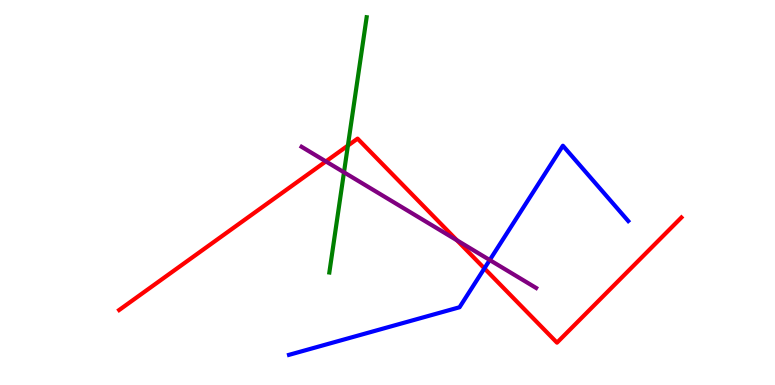[{'lines': ['blue', 'red'], 'intersections': [{'x': 6.25, 'y': 3.03}]}, {'lines': ['green', 'red'], 'intersections': [{'x': 4.49, 'y': 6.22}]}, {'lines': ['purple', 'red'], 'intersections': [{'x': 4.2, 'y': 5.81}, {'x': 5.9, 'y': 3.76}]}, {'lines': ['blue', 'green'], 'intersections': []}, {'lines': ['blue', 'purple'], 'intersections': [{'x': 6.32, 'y': 3.25}]}, {'lines': ['green', 'purple'], 'intersections': [{'x': 4.44, 'y': 5.52}]}]